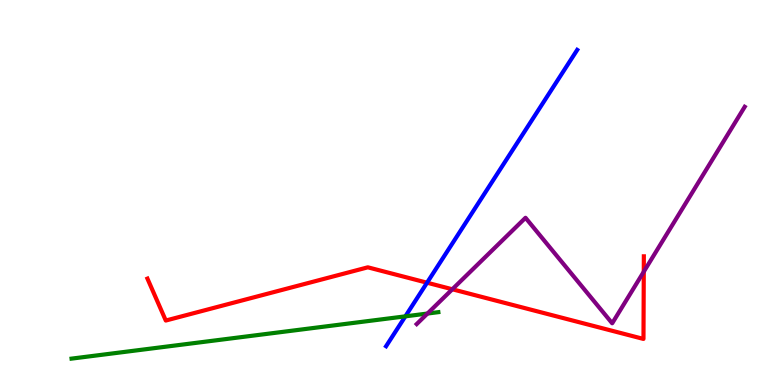[{'lines': ['blue', 'red'], 'intersections': [{'x': 5.51, 'y': 2.66}]}, {'lines': ['green', 'red'], 'intersections': []}, {'lines': ['purple', 'red'], 'intersections': [{'x': 5.84, 'y': 2.49}, {'x': 8.31, 'y': 2.94}]}, {'lines': ['blue', 'green'], 'intersections': [{'x': 5.23, 'y': 1.78}]}, {'lines': ['blue', 'purple'], 'intersections': []}, {'lines': ['green', 'purple'], 'intersections': [{'x': 5.52, 'y': 1.86}]}]